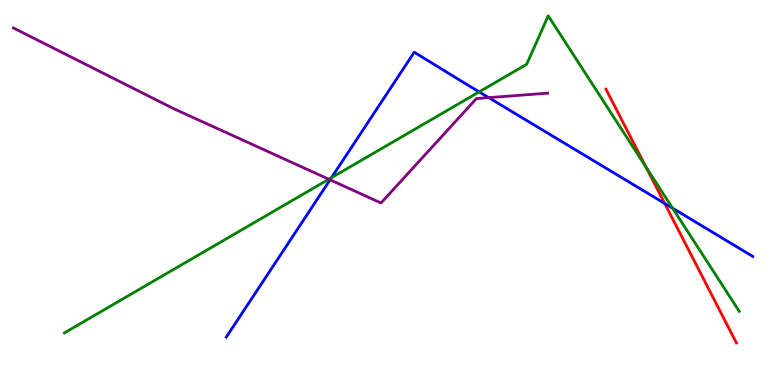[{'lines': ['blue', 'red'], 'intersections': [{'x': 8.58, 'y': 4.72}]}, {'lines': ['green', 'red'], 'intersections': [{'x': 8.34, 'y': 5.66}]}, {'lines': ['purple', 'red'], 'intersections': []}, {'lines': ['blue', 'green'], 'intersections': [{'x': 4.28, 'y': 5.38}, {'x': 6.18, 'y': 7.61}, {'x': 8.68, 'y': 4.59}]}, {'lines': ['blue', 'purple'], 'intersections': [{'x': 4.26, 'y': 5.33}, {'x': 6.31, 'y': 7.46}]}, {'lines': ['green', 'purple'], 'intersections': [{'x': 4.24, 'y': 5.34}]}]